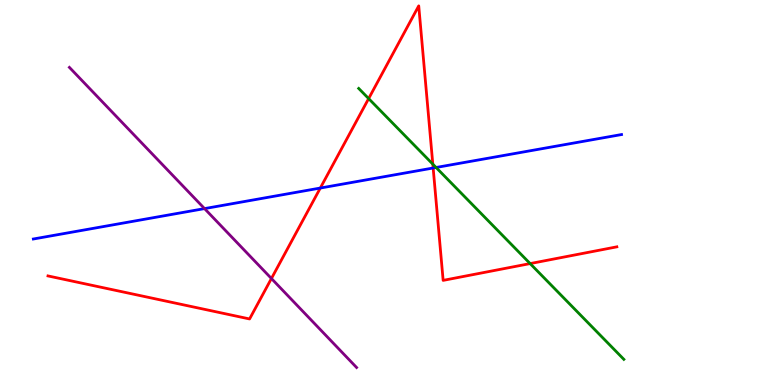[{'lines': ['blue', 'red'], 'intersections': [{'x': 4.13, 'y': 5.12}, {'x': 5.59, 'y': 5.64}]}, {'lines': ['green', 'red'], 'intersections': [{'x': 4.76, 'y': 7.44}, {'x': 5.58, 'y': 5.74}, {'x': 6.84, 'y': 3.15}]}, {'lines': ['purple', 'red'], 'intersections': [{'x': 3.5, 'y': 2.77}]}, {'lines': ['blue', 'green'], 'intersections': [{'x': 5.63, 'y': 5.65}]}, {'lines': ['blue', 'purple'], 'intersections': [{'x': 2.64, 'y': 4.58}]}, {'lines': ['green', 'purple'], 'intersections': []}]